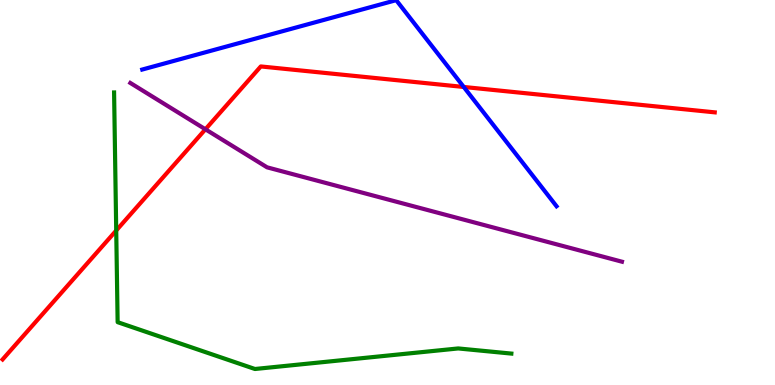[{'lines': ['blue', 'red'], 'intersections': [{'x': 5.98, 'y': 7.74}]}, {'lines': ['green', 'red'], 'intersections': [{'x': 1.5, 'y': 4.01}]}, {'lines': ['purple', 'red'], 'intersections': [{'x': 2.65, 'y': 6.64}]}, {'lines': ['blue', 'green'], 'intersections': []}, {'lines': ['blue', 'purple'], 'intersections': []}, {'lines': ['green', 'purple'], 'intersections': []}]